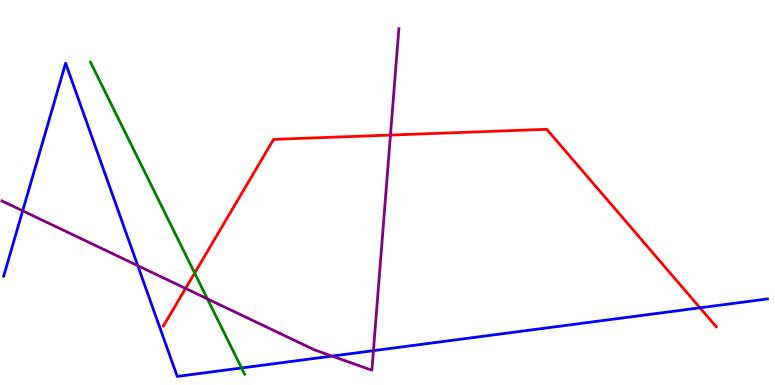[{'lines': ['blue', 'red'], 'intersections': [{'x': 9.03, 'y': 2.01}]}, {'lines': ['green', 'red'], 'intersections': [{'x': 2.51, 'y': 2.91}]}, {'lines': ['purple', 'red'], 'intersections': [{'x': 2.39, 'y': 2.51}, {'x': 5.04, 'y': 6.49}]}, {'lines': ['blue', 'green'], 'intersections': [{'x': 3.12, 'y': 0.442}]}, {'lines': ['blue', 'purple'], 'intersections': [{'x': 0.293, 'y': 4.52}, {'x': 1.78, 'y': 3.1}, {'x': 4.28, 'y': 0.751}, {'x': 4.82, 'y': 0.892}]}, {'lines': ['green', 'purple'], 'intersections': [{'x': 2.68, 'y': 2.24}]}]